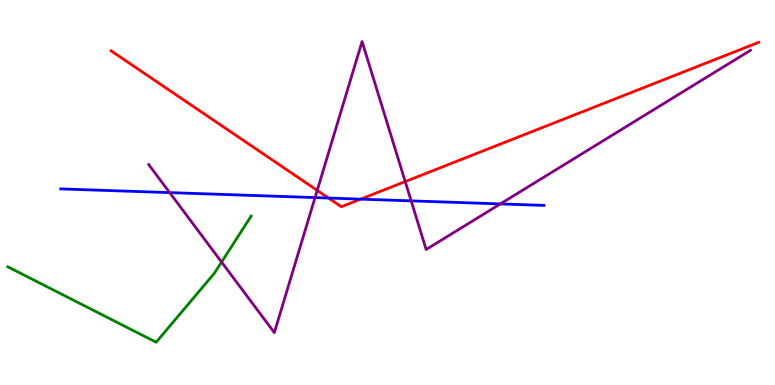[{'lines': ['blue', 'red'], 'intersections': [{'x': 4.24, 'y': 4.86}, {'x': 4.65, 'y': 4.83}]}, {'lines': ['green', 'red'], 'intersections': []}, {'lines': ['purple', 'red'], 'intersections': [{'x': 4.09, 'y': 5.05}, {'x': 5.23, 'y': 5.28}]}, {'lines': ['blue', 'green'], 'intersections': []}, {'lines': ['blue', 'purple'], 'intersections': [{'x': 2.19, 'y': 5.0}, {'x': 4.07, 'y': 4.87}, {'x': 5.31, 'y': 4.78}, {'x': 6.46, 'y': 4.7}]}, {'lines': ['green', 'purple'], 'intersections': [{'x': 2.86, 'y': 3.19}]}]